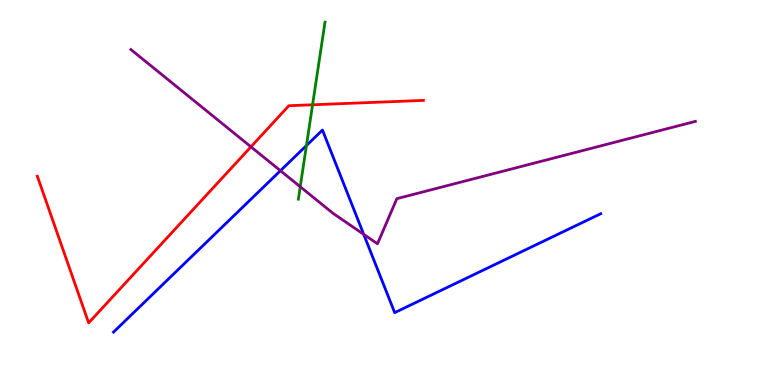[{'lines': ['blue', 'red'], 'intersections': []}, {'lines': ['green', 'red'], 'intersections': [{'x': 4.03, 'y': 7.28}]}, {'lines': ['purple', 'red'], 'intersections': [{'x': 3.24, 'y': 6.19}]}, {'lines': ['blue', 'green'], 'intersections': [{'x': 3.95, 'y': 6.22}]}, {'lines': ['blue', 'purple'], 'intersections': [{'x': 3.62, 'y': 5.57}, {'x': 4.69, 'y': 3.91}]}, {'lines': ['green', 'purple'], 'intersections': [{'x': 3.87, 'y': 5.15}]}]